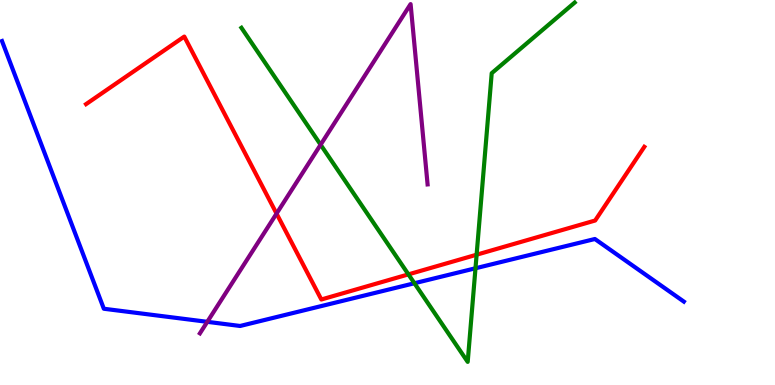[{'lines': ['blue', 'red'], 'intersections': []}, {'lines': ['green', 'red'], 'intersections': [{'x': 5.27, 'y': 2.87}, {'x': 6.15, 'y': 3.38}]}, {'lines': ['purple', 'red'], 'intersections': [{'x': 3.57, 'y': 4.45}]}, {'lines': ['blue', 'green'], 'intersections': [{'x': 5.35, 'y': 2.64}, {'x': 6.14, 'y': 3.03}]}, {'lines': ['blue', 'purple'], 'intersections': [{'x': 2.67, 'y': 1.64}]}, {'lines': ['green', 'purple'], 'intersections': [{'x': 4.14, 'y': 6.24}]}]